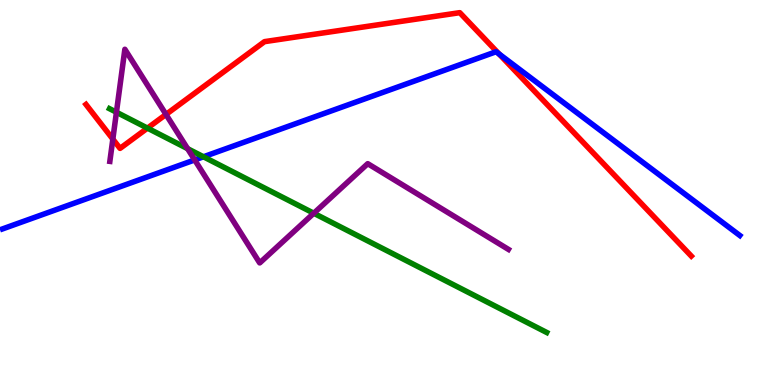[{'lines': ['blue', 'red'], 'intersections': [{'x': 6.44, 'y': 8.6}]}, {'lines': ['green', 'red'], 'intersections': [{'x': 1.9, 'y': 6.67}]}, {'lines': ['purple', 'red'], 'intersections': [{'x': 1.46, 'y': 6.39}, {'x': 2.14, 'y': 7.03}]}, {'lines': ['blue', 'green'], 'intersections': [{'x': 2.63, 'y': 5.93}]}, {'lines': ['blue', 'purple'], 'intersections': [{'x': 2.51, 'y': 5.85}]}, {'lines': ['green', 'purple'], 'intersections': [{'x': 1.5, 'y': 7.08}, {'x': 2.42, 'y': 6.14}, {'x': 4.05, 'y': 4.46}]}]